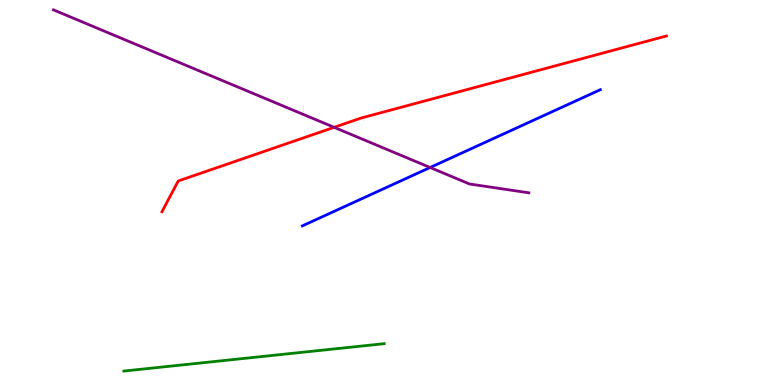[{'lines': ['blue', 'red'], 'intersections': []}, {'lines': ['green', 'red'], 'intersections': []}, {'lines': ['purple', 'red'], 'intersections': [{'x': 4.31, 'y': 6.69}]}, {'lines': ['blue', 'green'], 'intersections': []}, {'lines': ['blue', 'purple'], 'intersections': [{'x': 5.55, 'y': 5.65}]}, {'lines': ['green', 'purple'], 'intersections': []}]